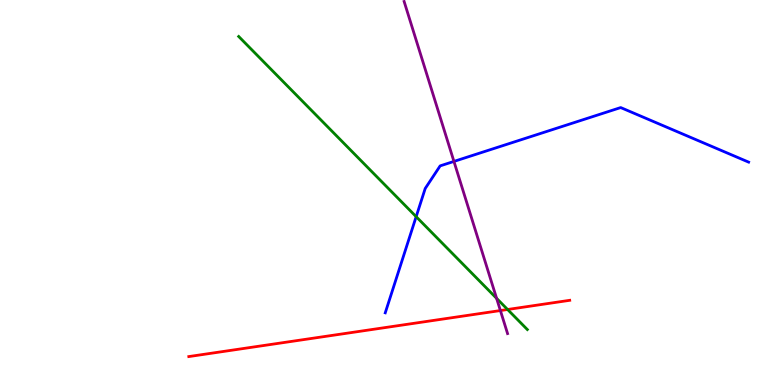[{'lines': ['blue', 'red'], 'intersections': []}, {'lines': ['green', 'red'], 'intersections': [{'x': 6.55, 'y': 1.96}]}, {'lines': ['purple', 'red'], 'intersections': [{'x': 6.46, 'y': 1.93}]}, {'lines': ['blue', 'green'], 'intersections': [{'x': 5.37, 'y': 4.37}]}, {'lines': ['blue', 'purple'], 'intersections': [{'x': 5.86, 'y': 5.81}]}, {'lines': ['green', 'purple'], 'intersections': [{'x': 6.41, 'y': 2.25}]}]